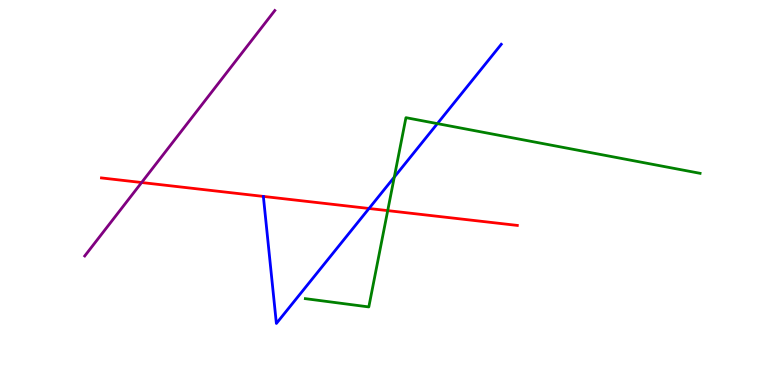[{'lines': ['blue', 'red'], 'intersections': [{'x': 4.76, 'y': 4.58}]}, {'lines': ['green', 'red'], 'intersections': [{'x': 5.0, 'y': 4.53}]}, {'lines': ['purple', 'red'], 'intersections': [{'x': 1.83, 'y': 5.26}]}, {'lines': ['blue', 'green'], 'intersections': [{'x': 5.09, 'y': 5.4}, {'x': 5.64, 'y': 6.79}]}, {'lines': ['blue', 'purple'], 'intersections': []}, {'lines': ['green', 'purple'], 'intersections': []}]